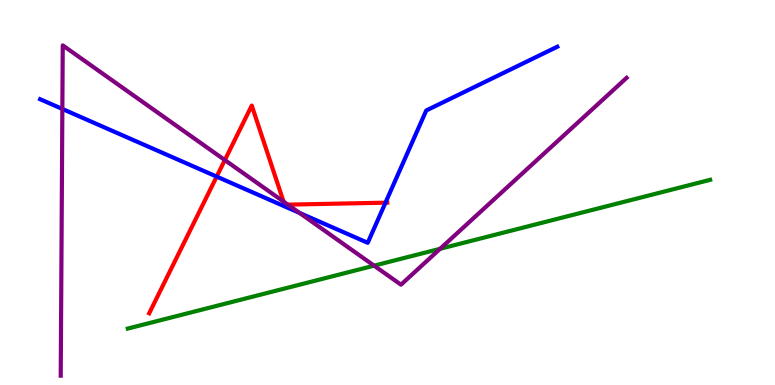[{'lines': ['blue', 'red'], 'intersections': [{'x': 2.8, 'y': 5.41}, {'x': 4.97, 'y': 4.74}]}, {'lines': ['green', 'red'], 'intersections': []}, {'lines': ['purple', 'red'], 'intersections': [{'x': 2.9, 'y': 5.84}, {'x': 3.66, 'y': 4.76}, {'x': 3.71, 'y': 4.68}]}, {'lines': ['blue', 'green'], 'intersections': []}, {'lines': ['blue', 'purple'], 'intersections': [{'x': 0.805, 'y': 7.17}, {'x': 3.86, 'y': 4.47}]}, {'lines': ['green', 'purple'], 'intersections': [{'x': 4.83, 'y': 3.1}, {'x': 5.68, 'y': 3.54}]}]